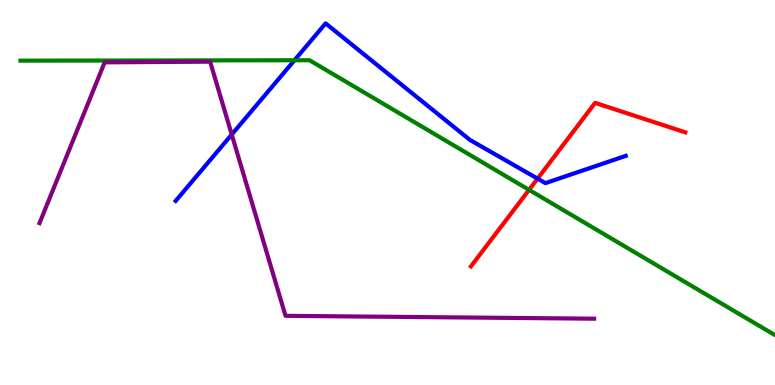[{'lines': ['blue', 'red'], 'intersections': [{'x': 6.94, 'y': 5.36}]}, {'lines': ['green', 'red'], 'intersections': [{'x': 6.83, 'y': 5.07}]}, {'lines': ['purple', 'red'], 'intersections': []}, {'lines': ['blue', 'green'], 'intersections': [{'x': 3.8, 'y': 8.43}]}, {'lines': ['blue', 'purple'], 'intersections': [{'x': 2.99, 'y': 6.51}]}, {'lines': ['green', 'purple'], 'intersections': []}]